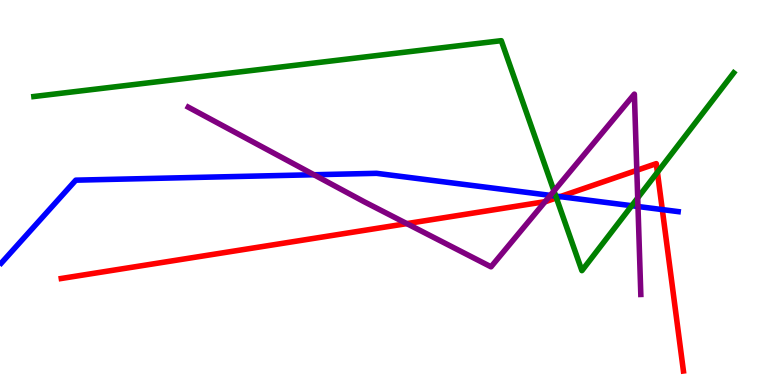[{'lines': ['blue', 'red'], 'intersections': [{'x': 7.23, 'y': 4.89}, {'x': 8.55, 'y': 4.56}]}, {'lines': ['green', 'red'], 'intersections': [{'x': 7.18, 'y': 4.86}, {'x': 8.48, 'y': 5.53}]}, {'lines': ['purple', 'red'], 'intersections': [{'x': 5.25, 'y': 4.19}, {'x': 7.03, 'y': 4.76}, {'x': 8.22, 'y': 5.58}]}, {'lines': ['blue', 'green'], 'intersections': [{'x': 7.17, 'y': 4.91}, {'x': 8.15, 'y': 4.66}]}, {'lines': ['blue', 'purple'], 'intersections': [{'x': 4.05, 'y': 5.46}, {'x': 7.1, 'y': 4.93}, {'x': 8.23, 'y': 4.64}]}, {'lines': ['green', 'purple'], 'intersections': [{'x': 7.15, 'y': 5.04}, {'x': 8.23, 'y': 4.86}]}]